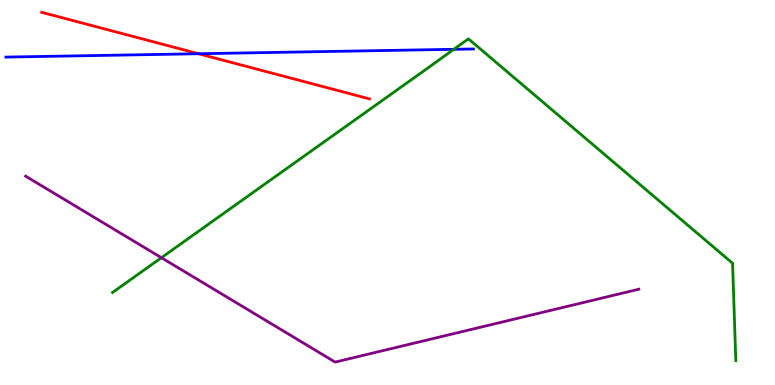[{'lines': ['blue', 'red'], 'intersections': [{'x': 2.56, 'y': 8.6}]}, {'lines': ['green', 'red'], 'intersections': []}, {'lines': ['purple', 'red'], 'intersections': []}, {'lines': ['blue', 'green'], 'intersections': [{'x': 5.86, 'y': 8.72}]}, {'lines': ['blue', 'purple'], 'intersections': []}, {'lines': ['green', 'purple'], 'intersections': [{'x': 2.08, 'y': 3.31}]}]